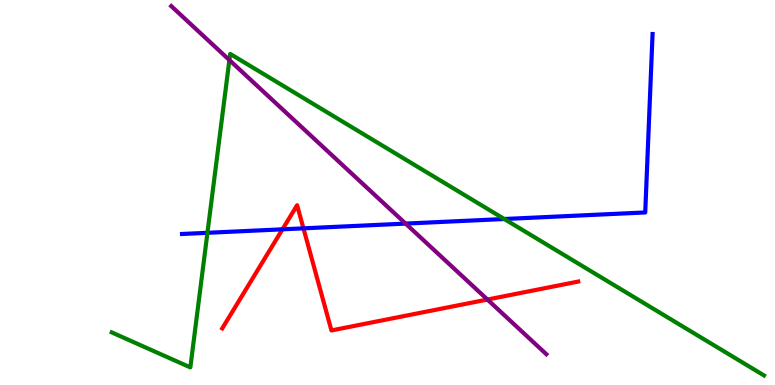[{'lines': ['blue', 'red'], 'intersections': [{'x': 3.64, 'y': 4.04}, {'x': 3.92, 'y': 4.07}]}, {'lines': ['green', 'red'], 'intersections': []}, {'lines': ['purple', 'red'], 'intersections': [{'x': 6.29, 'y': 2.22}]}, {'lines': ['blue', 'green'], 'intersections': [{'x': 2.68, 'y': 3.95}, {'x': 6.51, 'y': 4.31}]}, {'lines': ['blue', 'purple'], 'intersections': [{'x': 5.23, 'y': 4.19}]}, {'lines': ['green', 'purple'], 'intersections': [{'x': 2.96, 'y': 8.44}]}]